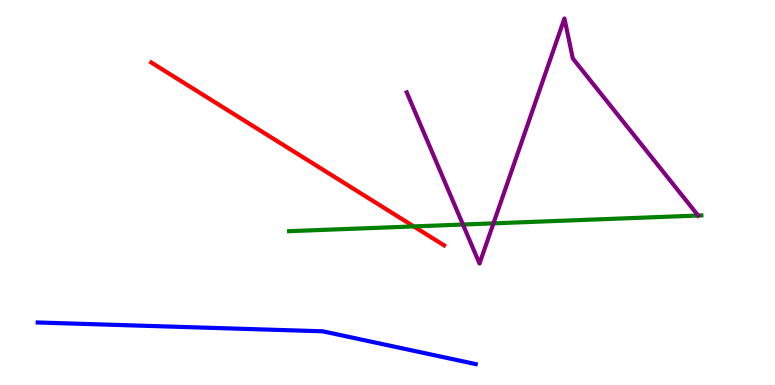[{'lines': ['blue', 'red'], 'intersections': []}, {'lines': ['green', 'red'], 'intersections': [{'x': 5.34, 'y': 4.12}]}, {'lines': ['purple', 'red'], 'intersections': []}, {'lines': ['blue', 'green'], 'intersections': []}, {'lines': ['blue', 'purple'], 'intersections': []}, {'lines': ['green', 'purple'], 'intersections': [{'x': 5.97, 'y': 4.17}, {'x': 6.37, 'y': 4.2}, {'x': 9.01, 'y': 4.4}]}]